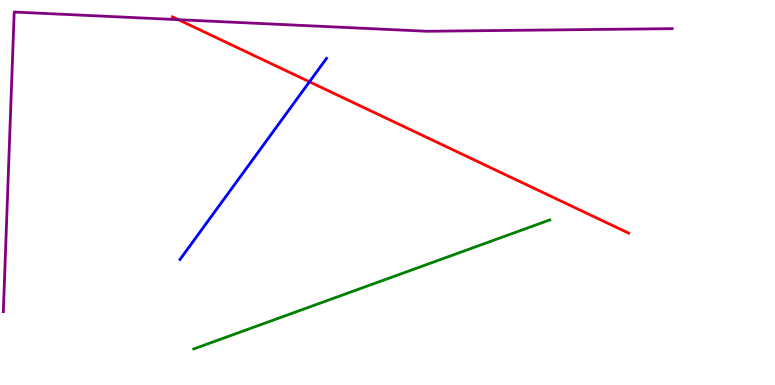[{'lines': ['blue', 'red'], 'intersections': [{'x': 3.99, 'y': 7.88}]}, {'lines': ['green', 'red'], 'intersections': []}, {'lines': ['purple', 'red'], 'intersections': [{'x': 2.3, 'y': 9.49}]}, {'lines': ['blue', 'green'], 'intersections': []}, {'lines': ['blue', 'purple'], 'intersections': []}, {'lines': ['green', 'purple'], 'intersections': []}]